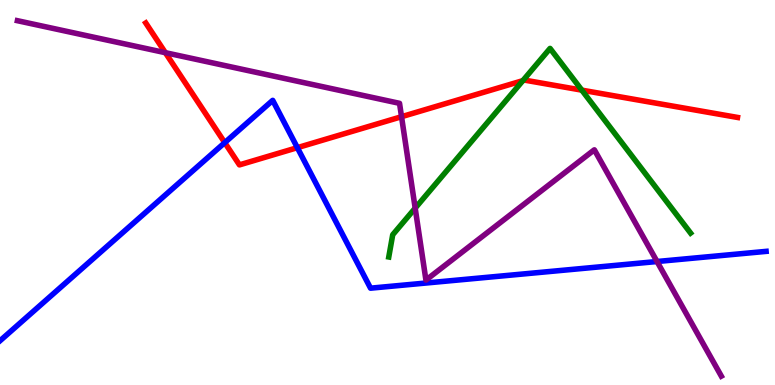[{'lines': ['blue', 'red'], 'intersections': [{'x': 2.9, 'y': 6.3}, {'x': 3.84, 'y': 6.16}]}, {'lines': ['green', 'red'], 'intersections': [{'x': 6.75, 'y': 7.91}, {'x': 7.51, 'y': 7.66}]}, {'lines': ['purple', 'red'], 'intersections': [{'x': 2.13, 'y': 8.63}, {'x': 5.18, 'y': 6.97}]}, {'lines': ['blue', 'green'], 'intersections': []}, {'lines': ['blue', 'purple'], 'intersections': [{'x': 8.48, 'y': 3.21}]}, {'lines': ['green', 'purple'], 'intersections': [{'x': 5.36, 'y': 4.59}]}]